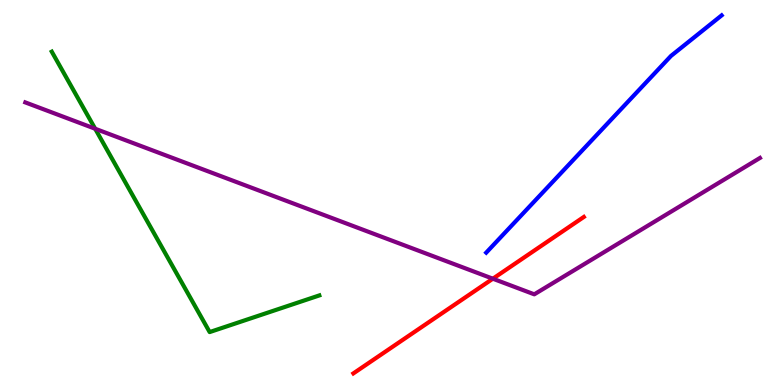[{'lines': ['blue', 'red'], 'intersections': []}, {'lines': ['green', 'red'], 'intersections': []}, {'lines': ['purple', 'red'], 'intersections': [{'x': 6.36, 'y': 2.76}]}, {'lines': ['blue', 'green'], 'intersections': []}, {'lines': ['blue', 'purple'], 'intersections': []}, {'lines': ['green', 'purple'], 'intersections': [{'x': 1.23, 'y': 6.66}]}]